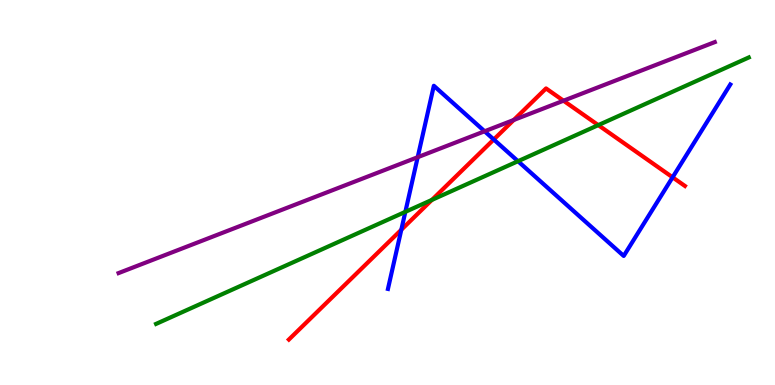[{'lines': ['blue', 'red'], 'intersections': [{'x': 5.18, 'y': 4.03}, {'x': 6.37, 'y': 6.38}, {'x': 8.68, 'y': 5.39}]}, {'lines': ['green', 'red'], 'intersections': [{'x': 5.57, 'y': 4.81}, {'x': 7.72, 'y': 6.75}]}, {'lines': ['purple', 'red'], 'intersections': [{'x': 6.63, 'y': 6.88}, {'x': 7.27, 'y': 7.38}]}, {'lines': ['blue', 'green'], 'intersections': [{'x': 5.23, 'y': 4.5}, {'x': 6.68, 'y': 5.81}]}, {'lines': ['blue', 'purple'], 'intersections': [{'x': 5.39, 'y': 5.92}, {'x': 6.25, 'y': 6.59}]}, {'lines': ['green', 'purple'], 'intersections': []}]